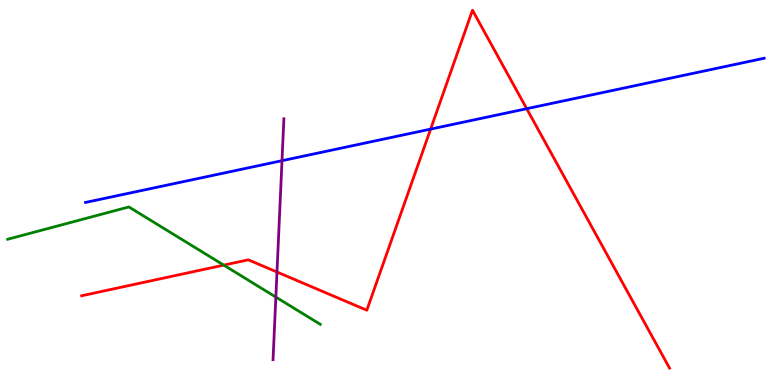[{'lines': ['blue', 'red'], 'intersections': [{'x': 5.56, 'y': 6.65}, {'x': 6.8, 'y': 7.18}]}, {'lines': ['green', 'red'], 'intersections': [{'x': 2.89, 'y': 3.11}]}, {'lines': ['purple', 'red'], 'intersections': [{'x': 3.57, 'y': 2.93}]}, {'lines': ['blue', 'green'], 'intersections': []}, {'lines': ['blue', 'purple'], 'intersections': [{'x': 3.64, 'y': 5.83}]}, {'lines': ['green', 'purple'], 'intersections': [{'x': 3.56, 'y': 2.28}]}]